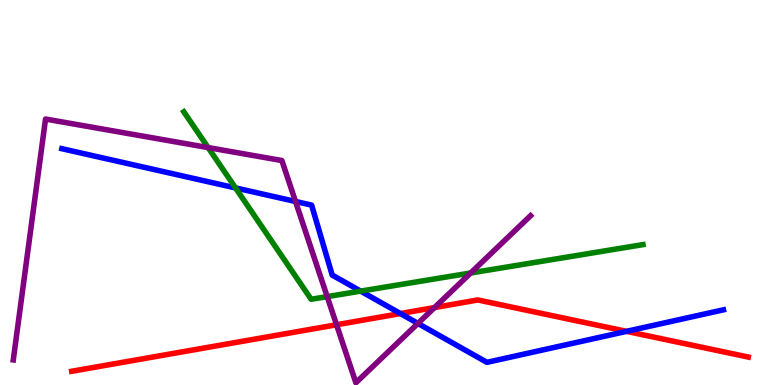[{'lines': ['blue', 'red'], 'intersections': [{'x': 5.17, 'y': 1.86}, {'x': 8.08, 'y': 1.39}]}, {'lines': ['green', 'red'], 'intersections': []}, {'lines': ['purple', 'red'], 'intersections': [{'x': 4.34, 'y': 1.56}, {'x': 5.61, 'y': 2.01}]}, {'lines': ['blue', 'green'], 'intersections': [{'x': 3.04, 'y': 5.12}, {'x': 4.65, 'y': 2.44}]}, {'lines': ['blue', 'purple'], 'intersections': [{'x': 3.81, 'y': 4.77}, {'x': 5.39, 'y': 1.6}]}, {'lines': ['green', 'purple'], 'intersections': [{'x': 2.69, 'y': 6.17}, {'x': 4.22, 'y': 2.3}, {'x': 6.07, 'y': 2.91}]}]